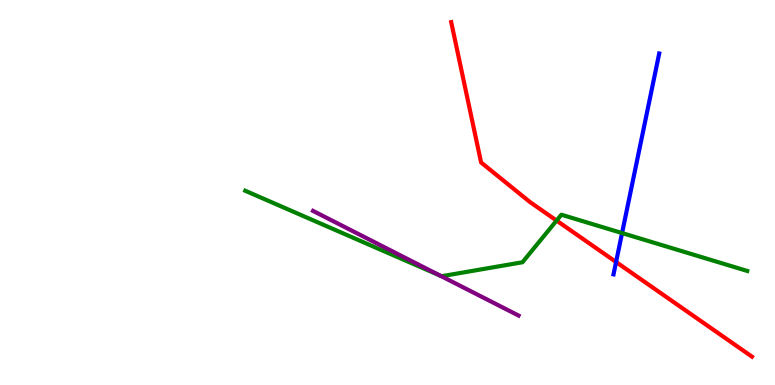[{'lines': ['blue', 'red'], 'intersections': [{'x': 7.95, 'y': 3.19}]}, {'lines': ['green', 'red'], 'intersections': [{'x': 7.18, 'y': 4.27}]}, {'lines': ['purple', 'red'], 'intersections': []}, {'lines': ['blue', 'green'], 'intersections': [{'x': 8.03, 'y': 3.95}]}, {'lines': ['blue', 'purple'], 'intersections': []}, {'lines': ['green', 'purple'], 'intersections': [{'x': 5.68, 'y': 2.84}]}]